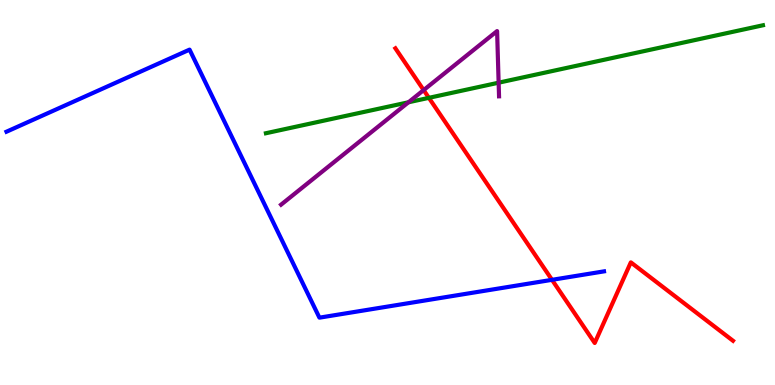[{'lines': ['blue', 'red'], 'intersections': [{'x': 7.12, 'y': 2.73}]}, {'lines': ['green', 'red'], 'intersections': [{'x': 5.53, 'y': 7.46}]}, {'lines': ['purple', 'red'], 'intersections': [{'x': 5.47, 'y': 7.66}]}, {'lines': ['blue', 'green'], 'intersections': []}, {'lines': ['blue', 'purple'], 'intersections': []}, {'lines': ['green', 'purple'], 'intersections': [{'x': 5.27, 'y': 7.34}, {'x': 6.43, 'y': 7.85}]}]